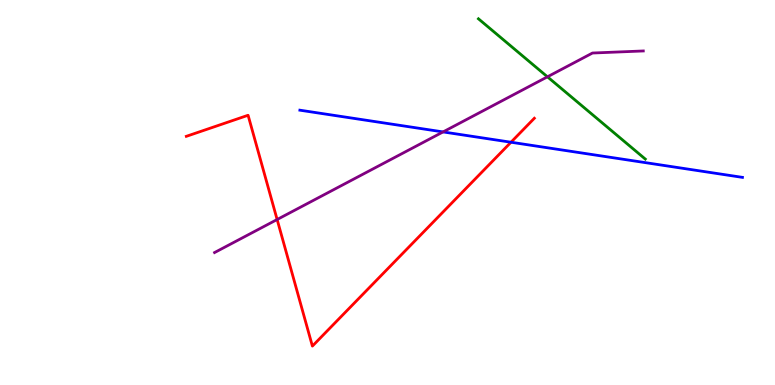[{'lines': ['blue', 'red'], 'intersections': [{'x': 6.59, 'y': 6.31}]}, {'lines': ['green', 'red'], 'intersections': []}, {'lines': ['purple', 'red'], 'intersections': [{'x': 3.58, 'y': 4.3}]}, {'lines': ['blue', 'green'], 'intersections': []}, {'lines': ['blue', 'purple'], 'intersections': [{'x': 5.72, 'y': 6.57}]}, {'lines': ['green', 'purple'], 'intersections': [{'x': 7.06, 'y': 8.0}]}]